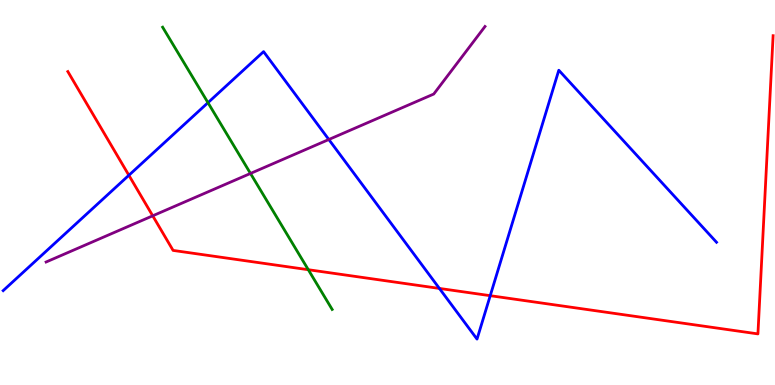[{'lines': ['blue', 'red'], 'intersections': [{'x': 1.66, 'y': 5.45}, {'x': 5.67, 'y': 2.51}, {'x': 6.33, 'y': 2.32}]}, {'lines': ['green', 'red'], 'intersections': [{'x': 3.98, 'y': 2.99}]}, {'lines': ['purple', 'red'], 'intersections': [{'x': 1.97, 'y': 4.39}]}, {'lines': ['blue', 'green'], 'intersections': [{'x': 2.68, 'y': 7.33}]}, {'lines': ['blue', 'purple'], 'intersections': [{'x': 4.24, 'y': 6.38}]}, {'lines': ['green', 'purple'], 'intersections': [{'x': 3.23, 'y': 5.49}]}]